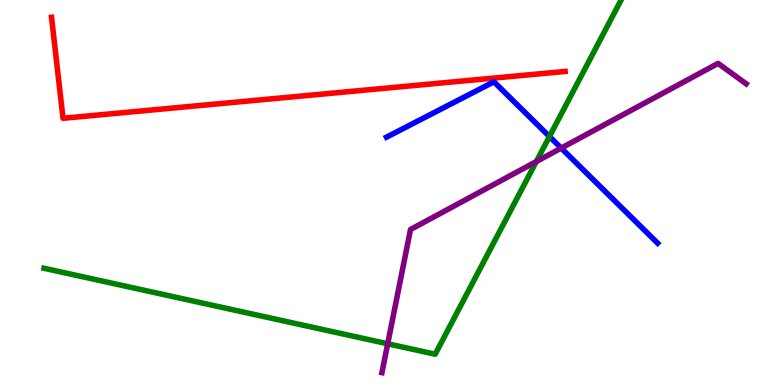[{'lines': ['blue', 'red'], 'intersections': []}, {'lines': ['green', 'red'], 'intersections': []}, {'lines': ['purple', 'red'], 'intersections': []}, {'lines': ['blue', 'green'], 'intersections': [{'x': 7.09, 'y': 6.45}]}, {'lines': ['blue', 'purple'], 'intersections': [{'x': 7.24, 'y': 6.15}]}, {'lines': ['green', 'purple'], 'intersections': [{'x': 5.0, 'y': 1.07}, {'x': 6.92, 'y': 5.8}]}]